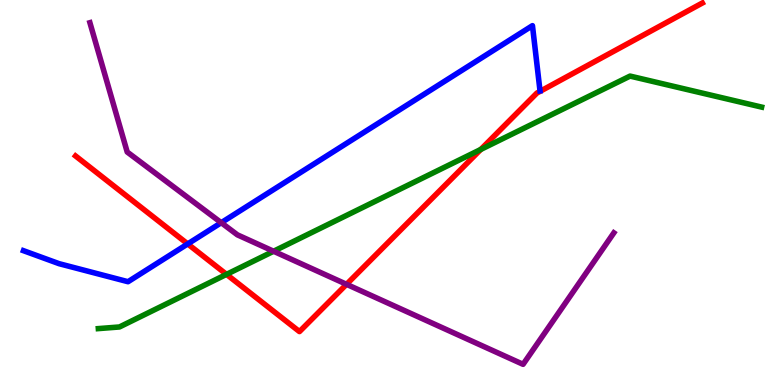[{'lines': ['blue', 'red'], 'intersections': [{'x': 2.42, 'y': 3.66}]}, {'lines': ['green', 'red'], 'intersections': [{'x': 2.92, 'y': 2.87}, {'x': 6.2, 'y': 6.12}]}, {'lines': ['purple', 'red'], 'intersections': [{'x': 4.47, 'y': 2.62}]}, {'lines': ['blue', 'green'], 'intersections': []}, {'lines': ['blue', 'purple'], 'intersections': [{'x': 2.85, 'y': 4.22}]}, {'lines': ['green', 'purple'], 'intersections': [{'x': 3.53, 'y': 3.47}]}]